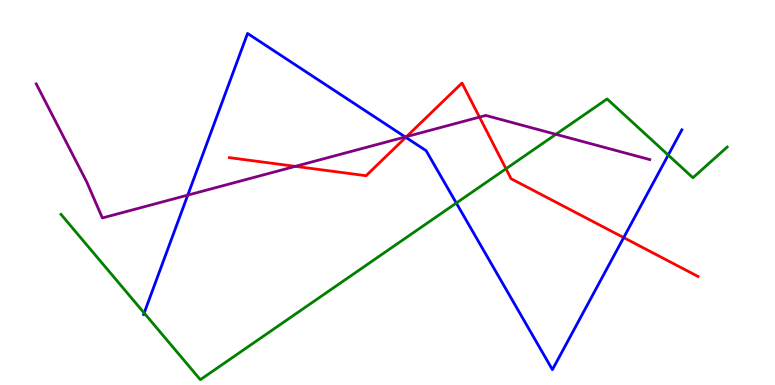[{'lines': ['blue', 'red'], 'intersections': [{'x': 5.24, 'y': 6.43}, {'x': 8.05, 'y': 3.83}]}, {'lines': ['green', 'red'], 'intersections': [{'x': 6.53, 'y': 5.62}]}, {'lines': ['purple', 'red'], 'intersections': [{'x': 3.81, 'y': 5.68}, {'x': 5.25, 'y': 6.45}, {'x': 6.19, 'y': 6.96}]}, {'lines': ['blue', 'green'], 'intersections': [{'x': 1.86, 'y': 1.87}, {'x': 5.89, 'y': 4.73}, {'x': 8.62, 'y': 5.97}]}, {'lines': ['blue', 'purple'], 'intersections': [{'x': 2.42, 'y': 4.93}, {'x': 5.23, 'y': 6.44}]}, {'lines': ['green', 'purple'], 'intersections': [{'x': 7.17, 'y': 6.51}]}]